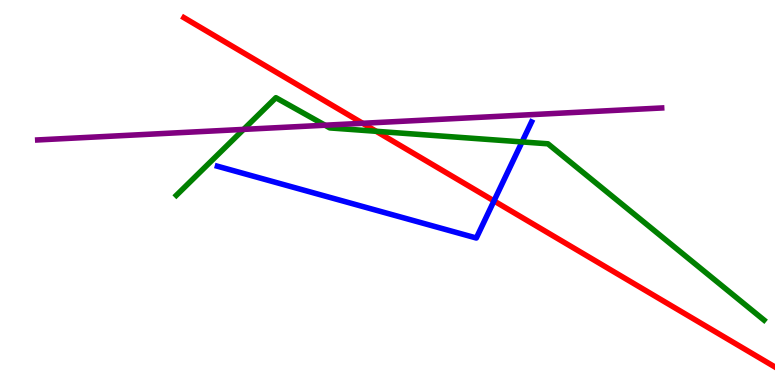[{'lines': ['blue', 'red'], 'intersections': [{'x': 6.37, 'y': 4.78}]}, {'lines': ['green', 'red'], 'intersections': [{'x': 4.85, 'y': 6.59}]}, {'lines': ['purple', 'red'], 'intersections': [{'x': 4.68, 'y': 6.8}]}, {'lines': ['blue', 'green'], 'intersections': [{'x': 6.74, 'y': 6.31}]}, {'lines': ['blue', 'purple'], 'intersections': []}, {'lines': ['green', 'purple'], 'intersections': [{'x': 3.14, 'y': 6.64}, {'x': 4.19, 'y': 6.75}]}]